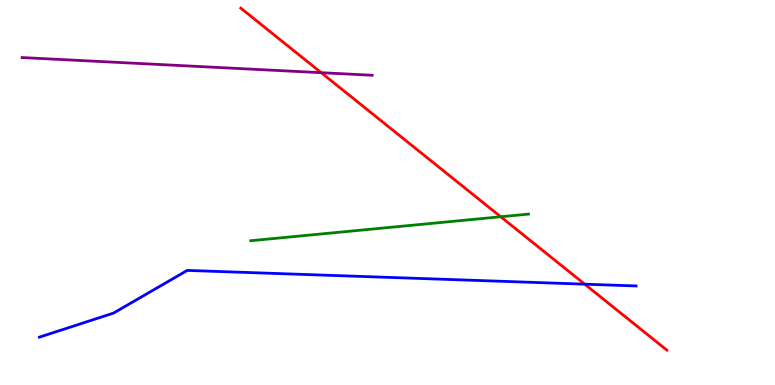[{'lines': ['blue', 'red'], 'intersections': [{'x': 7.54, 'y': 2.62}]}, {'lines': ['green', 'red'], 'intersections': [{'x': 6.46, 'y': 4.37}]}, {'lines': ['purple', 'red'], 'intersections': [{'x': 4.15, 'y': 8.11}]}, {'lines': ['blue', 'green'], 'intersections': []}, {'lines': ['blue', 'purple'], 'intersections': []}, {'lines': ['green', 'purple'], 'intersections': []}]